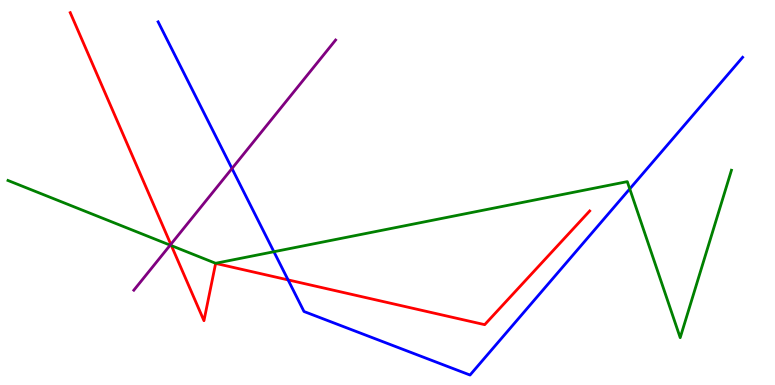[{'lines': ['blue', 'red'], 'intersections': [{'x': 3.72, 'y': 2.73}]}, {'lines': ['green', 'red'], 'intersections': [{'x': 2.21, 'y': 3.62}]}, {'lines': ['purple', 'red'], 'intersections': [{'x': 2.2, 'y': 3.65}]}, {'lines': ['blue', 'green'], 'intersections': [{'x': 3.53, 'y': 3.46}, {'x': 8.13, 'y': 5.09}]}, {'lines': ['blue', 'purple'], 'intersections': [{'x': 2.99, 'y': 5.62}]}, {'lines': ['green', 'purple'], 'intersections': [{'x': 2.2, 'y': 3.63}]}]